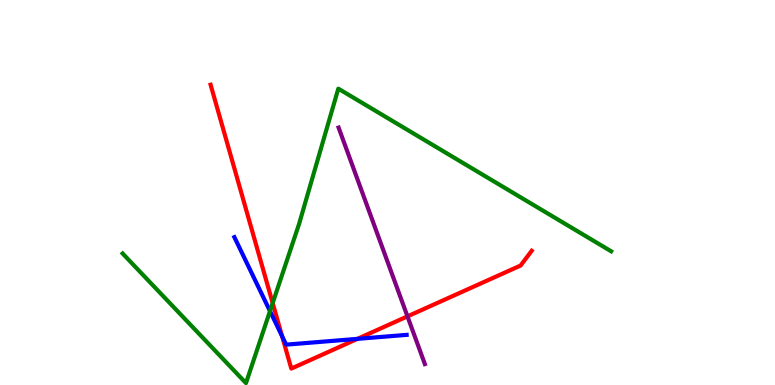[{'lines': ['blue', 'red'], 'intersections': [{'x': 3.64, 'y': 1.27}, {'x': 4.61, 'y': 1.2}]}, {'lines': ['green', 'red'], 'intersections': [{'x': 3.52, 'y': 2.13}]}, {'lines': ['purple', 'red'], 'intersections': [{'x': 5.26, 'y': 1.78}]}, {'lines': ['blue', 'green'], 'intersections': [{'x': 3.48, 'y': 1.92}]}, {'lines': ['blue', 'purple'], 'intersections': []}, {'lines': ['green', 'purple'], 'intersections': []}]